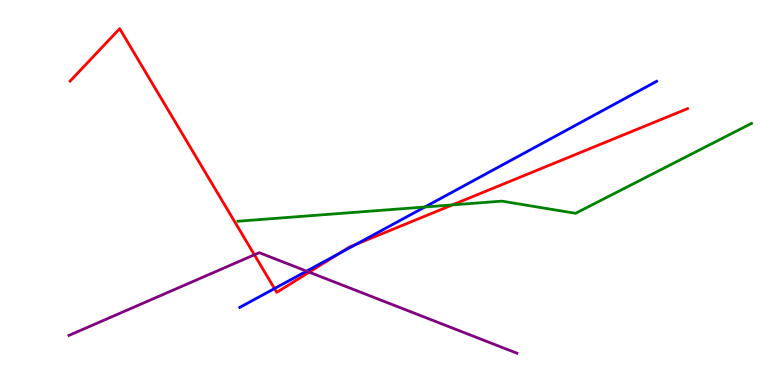[{'lines': ['blue', 'red'], 'intersections': [{'x': 3.54, 'y': 2.51}, {'x': 4.38, 'y': 3.42}, {'x': 4.59, 'y': 3.65}]}, {'lines': ['green', 'red'], 'intersections': [{'x': 5.84, 'y': 4.68}]}, {'lines': ['purple', 'red'], 'intersections': [{'x': 3.28, 'y': 3.38}, {'x': 3.99, 'y': 2.93}]}, {'lines': ['blue', 'green'], 'intersections': [{'x': 5.48, 'y': 4.62}]}, {'lines': ['blue', 'purple'], 'intersections': [{'x': 3.96, 'y': 2.96}]}, {'lines': ['green', 'purple'], 'intersections': []}]